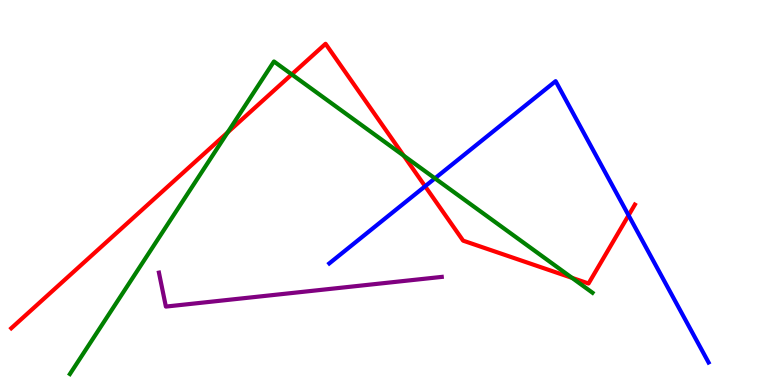[{'lines': ['blue', 'red'], 'intersections': [{'x': 5.49, 'y': 5.16}, {'x': 8.11, 'y': 4.41}]}, {'lines': ['green', 'red'], 'intersections': [{'x': 2.94, 'y': 6.56}, {'x': 3.76, 'y': 8.07}, {'x': 5.21, 'y': 5.96}, {'x': 7.38, 'y': 2.78}]}, {'lines': ['purple', 'red'], 'intersections': []}, {'lines': ['blue', 'green'], 'intersections': [{'x': 5.61, 'y': 5.37}]}, {'lines': ['blue', 'purple'], 'intersections': []}, {'lines': ['green', 'purple'], 'intersections': []}]